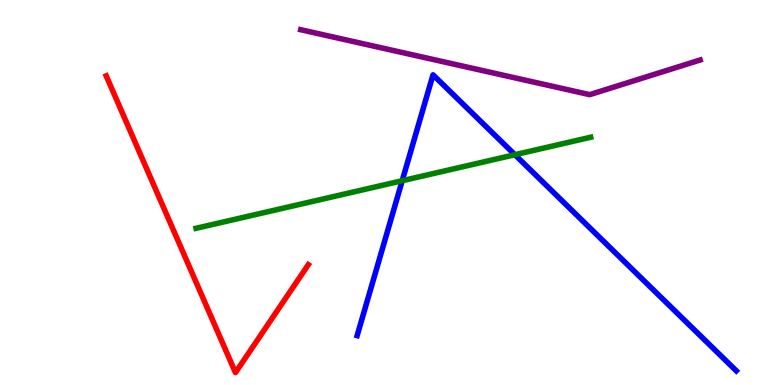[{'lines': ['blue', 'red'], 'intersections': []}, {'lines': ['green', 'red'], 'intersections': []}, {'lines': ['purple', 'red'], 'intersections': []}, {'lines': ['blue', 'green'], 'intersections': [{'x': 5.19, 'y': 5.31}, {'x': 6.64, 'y': 5.98}]}, {'lines': ['blue', 'purple'], 'intersections': []}, {'lines': ['green', 'purple'], 'intersections': []}]